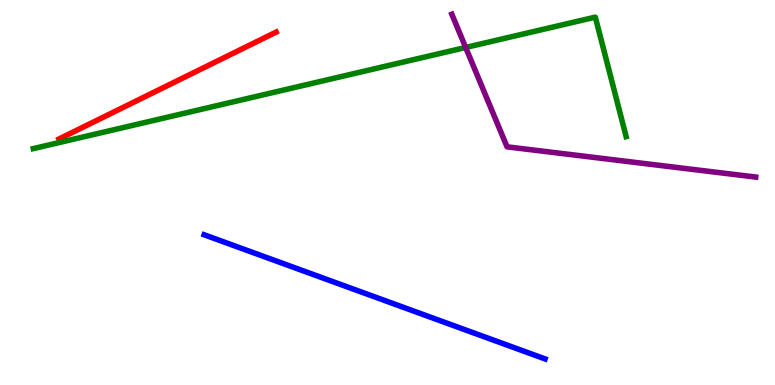[{'lines': ['blue', 'red'], 'intersections': []}, {'lines': ['green', 'red'], 'intersections': []}, {'lines': ['purple', 'red'], 'intersections': []}, {'lines': ['blue', 'green'], 'intersections': []}, {'lines': ['blue', 'purple'], 'intersections': []}, {'lines': ['green', 'purple'], 'intersections': [{'x': 6.01, 'y': 8.77}]}]